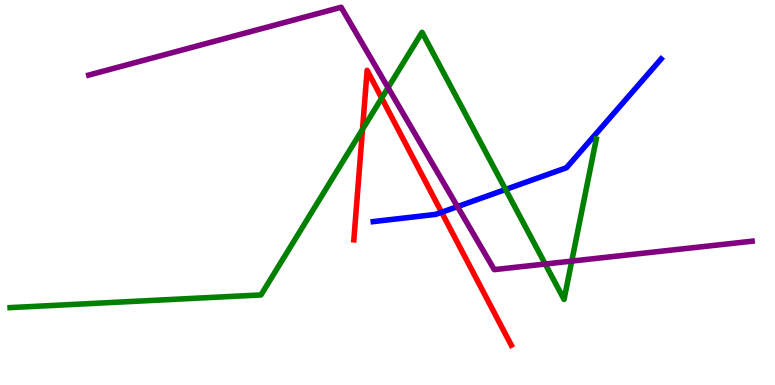[{'lines': ['blue', 'red'], 'intersections': [{'x': 5.7, 'y': 4.49}]}, {'lines': ['green', 'red'], 'intersections': [{'x': 4.68, 'y': 6.64}, {'x': 4.93, 'y': 7.45}]}, {'lines': ['purple', 'red'], 'intersections': []}, {'lines': ['blue', 'green'], 'intersections': [{'x': 6.52, 'y': 5.08}]}, {'lines': ['blue', 'purple'], 'intersections': [{'x': 5.9, 'y': 4.63}]}, {'lines': ['green', 'purple'], 'intersections': [{'x': 5.01, 'y': 7.72}, {'x': 7.04, 'y': 3.14}, {'x': 7.38, 'y': 3.22}]}]